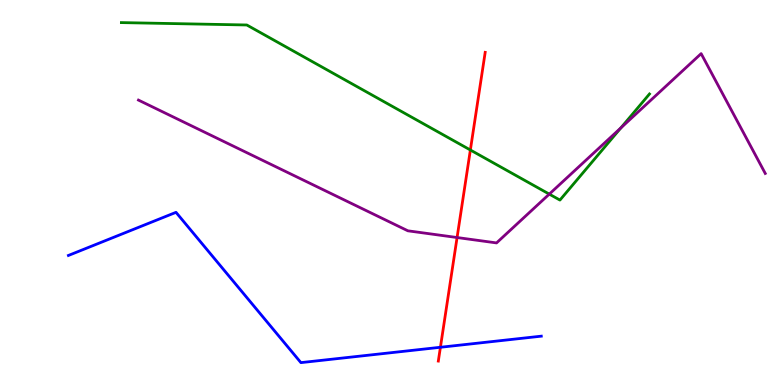[{'lines': ['blue', 'red'], 'intersections': [{'x': 5.68, 'y': 0.98}]}, {'lines': ['green', 'red'], 'intersections': [{'x': 6.07, 'y': 6.1}]}, {'lines': ['purple', 'red'], 'intersections': [{'x': 5.9, 'y': 3.83}]}, {'lines': ['blue', 'green'], 'intersections': []}, {'lines': ['blue', 'purple'], 'intersections': []}, {'lines': ['green', 'purple'], 'intersections': [{'x': 7.09, 'y': 4.96}, {'x': 8.01, 'y': 6.68}]}]